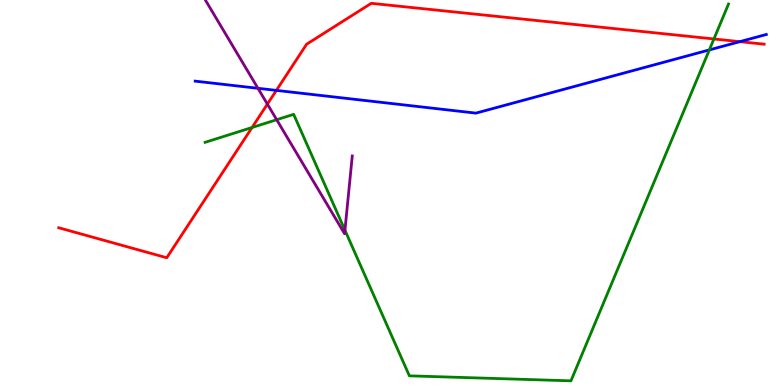[{'lines': ['blue', 'red'], 'intersections': [{'x': 3.57, 'y': 7.65}, {'x': 9.55, 'y': 8.92}]}, {'lines': ['green', 'red'], 'intersections': [{'x': 3.25, 'y': 6.69}, {'x': 9.21, 'y': 8.99}]}, {'lines': ['purple', 'red'], 'intersections': [{'x': 3.45, 'y': 7.3}]}, {'lines': ['blue', 'green'], 'intersections': [{'x': 9.15, 'y': 8.7}]}, {'lines': ['blue', 'purple'], 'intersections': [{'x': 3.33, 'y': 7.71}]}, {'lines': ['green', 'purple'], 'intersections': [{'x': 3.57, 'y': 6.89}, {'x': 4.45, 'y': 4.02}]}]